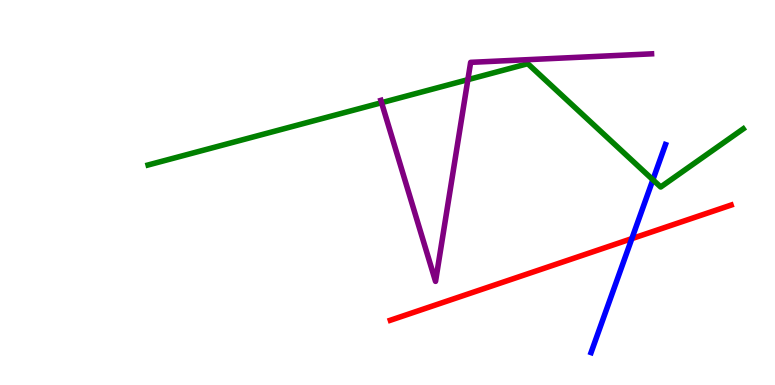[{'lines': ['blue', 'red'], 'intersections': [{'x': 8.15, 'y': 3.8}]}, {'lines': ['green', 'red'], 'intersections': []}, {'lines': ['purple', 'red'], 'intersections': []}, {'lines': ['blue', 'green'], 'intersections': [{'x': 8.42, 'y': 5.33}]}, {'lines': ['blue', 'purple'], 'intersections': []}, {'lines': ['green', 'purple'], 'intersections': [{'x': 4.92, 'y': 7.33}, {'x': 6.04, 'y': 7.93}]}]